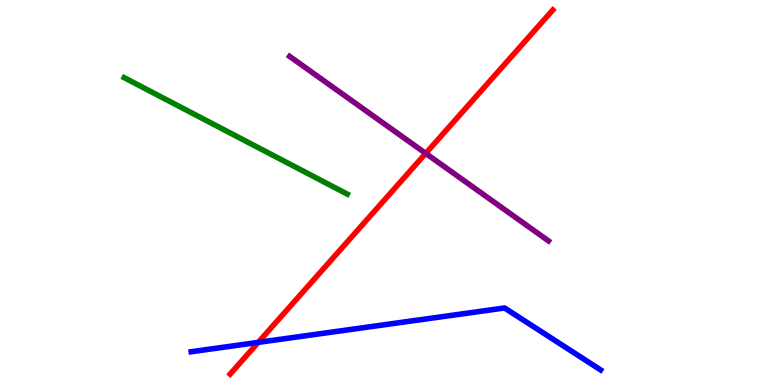[{'lines': ['blue', 'red'], 'intersections': [{'x': 3.33, 'y': 1.11}]}, {'lines': ['green', 'red'], 'intersections': []}, {'lines': ['purple', 'red'], 'intersections': [{'x': 5.49, 'y': 6.02}]}, {'lines': ['blue', 'green'], 'intersections': []}, {'lines': ['blue', 'purple'], 'intersections': []}, {'lines': ['green', 'purple'], 'intersections': []}]